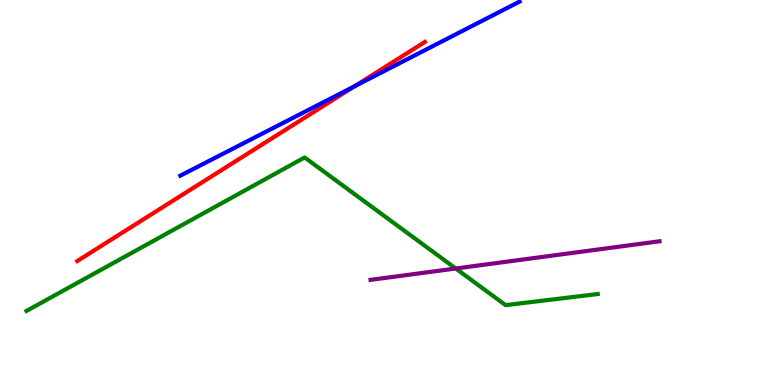[{'lines': ['blue', 'red'], 'intersections': [{'x': 4.57, 'y': 7.76}]}, {'lines': ['green', 'red'], 'intersections': []}, {'lines': ['purple', 'red'], 'intersections': []}, {'lines': ['blue', 'green'], 'intersections': []}, {'lines': ['blue', 'purple'], 'intersections': []}, {'lines': ['green', 'purple'], 'intersections': [{'x': 5.88, 'y': 3.03}]}]